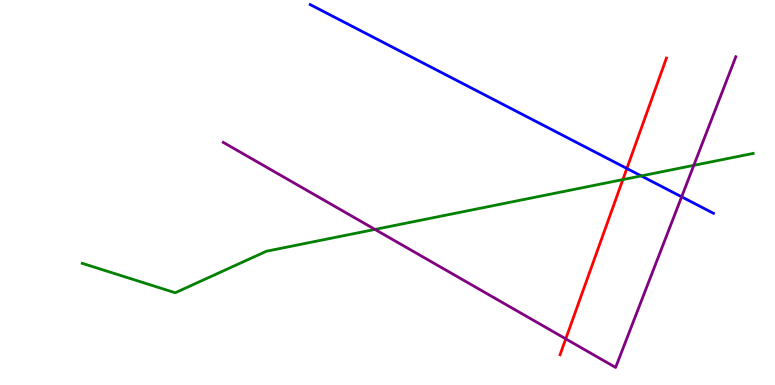[{'lines': ['blue', 'red'], 'intersections': [{'x': 8.09, 'y': 5.62}]}, {'lines': ['green', 'red'], 'intersections': [{'x': 8.04, 'y': 5.33}]}, {'lines': ['purple', 'red'], 'intersections': [{'x': 7.3, 'y': 1.2}]}, {'lines': ['blue', 'green'], 'intersections': [{'x': 8.27, 'y': 5.43}]}, {'lines': ['blue', 'purple'], 'intersections': [{'x': 8.8, 'y': 4.89}]}, {'lines': ['green', 'purple'], 'intersections': [{'x': 4.84, 'y': 4.04}, {'x': 8.95, 'y': 5.71}]}]